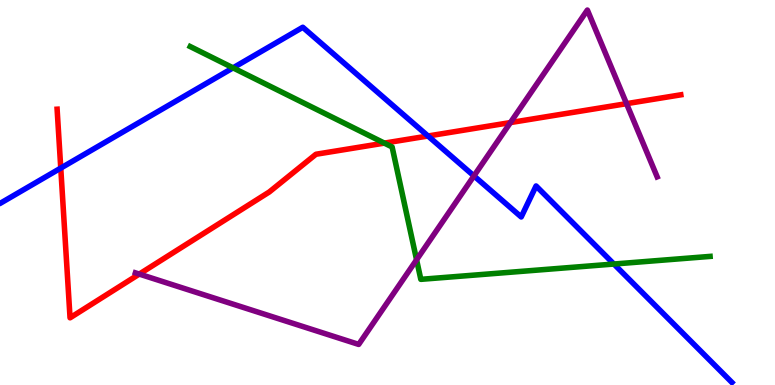[{'lines': ['blue', 'red'], 'intersections': [{'x': 0.784, 'y': 5.63}, {'x': 5.52, 'y': 6.47}]}, {'lines': ['green', 'red'], 'intersections': [{'x': 4.96, 'y': 6.28}]}, {'lines': ['purple', 'red'], 'intersections': [{'x': 1.8, 'y': 2.88}, {'x': 6.59, 'y': 6.82}, {'x': 8.08, 'y': 7.31}]}, {'lines': ['blue', 'green'], 'intersections': [{'x': 3.01, 'y': 8.24}, {'x': 7.92, 'y': 3.14}]}, {'lines': ['blue', 'purple'], 'intersections': [{'x': 6.12, 'y': 5.43}]}, {'lines': ['green', 'purple'], 'intersections': [{'x': 5.38, 'y': 3.25}]}]